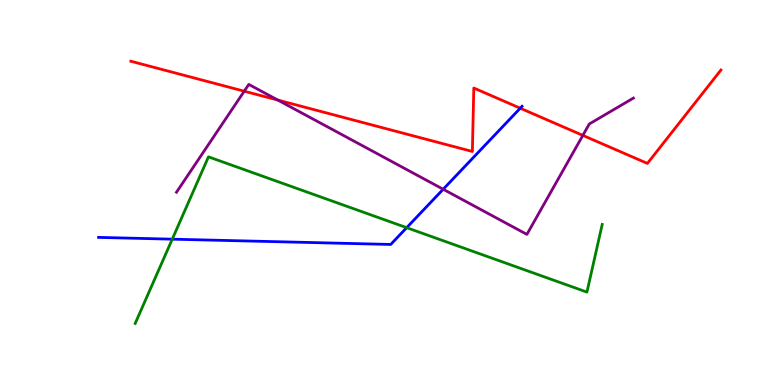[{'lines': ['blue', 'red'], 'intersections': [{'x': 6.71, 'y': 7.19}]}, {'lines': ['green', 'red'], 'intersections': []}, {'lines': ['purple', 'red'], 'intersections': [{'x': 3.15, 'y': 7.63}, {'x': 3.59, 'y': 7.4}, {'x': 7.52, 'y': 6.48}]}, {'lines': ['blue', 'green'], 'intersections': [{'x': 2.22, 'y': 3.79}, {'x': 5.25, 'y': 4.09}]}, {'lines': ['blue', 'purple'], 'intersections': [{'x': 5.72, 'y': 5.08}]}, {'lines': ['green', 'purple'], 'intersections': []}]